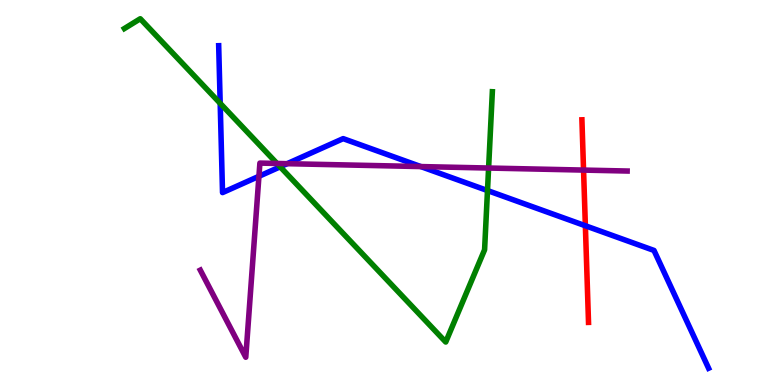[{'lines': ['blue', 'red'], 'intersections': [{'x': 7.55, 'y': 4.14}]}, {'lines': ['green', 'red'], 'intersections': []}, {'lines': ['purple', 'red'], 'intersections': [{'x': 7.53, 'y': 5.58}]}, {'lines': ['blue', 'green'], 'intersections': [{'x': 2.84, 'y': 7.32}, {'x': 3.62, 'y': 5.67}, {'x': 6.29, 'y': 5.05}]}, {'lines': ['blue', 'purple'], 'intersections': [{'x': 3.34, 'y': 5.42}, {'x': 3.71, 'y': 5.75}, {'x': 5.43, 'y': 5.67}]}, {'lines': ['green', 'purple'], 'intersections': [{'x': 3.57, 'y': 5.75}, {'x': 6.3, 'y': 5.64}]}]